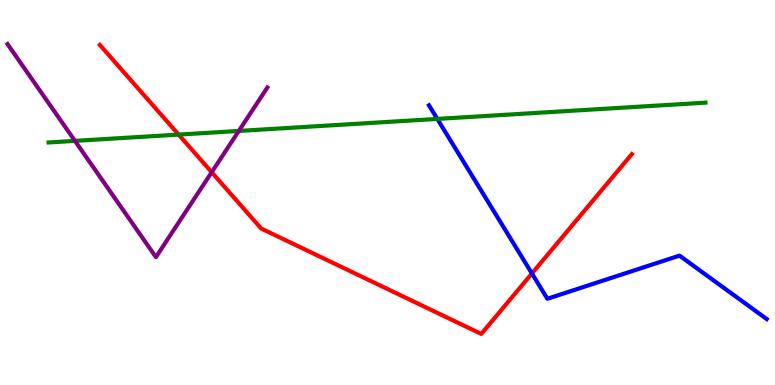[{'lines': ['blue', 'red'], 'intersections': [{'x': 6.86, 'y': 2.9}]}, {'lines': ['green', 'red'], 'intersections': [{'x': 2.31, 'y': 6.5}]}, {'lines': ['purple', 'red'], 'intersections': [{'x': 2.73, 'y': 5.53}]}, {'lines': ['blue', 'green'], 'intersections': [{'x': 5.64, 'y': 6.91}]}, {'lines': ['blue', 'purple'], 'intersections': []}, {'lines': ['green', 'purple'], 'intersections': [{'x': 0.967, 'y': 6.34}, {'x': 3.08, 'y': 6.6}]}]